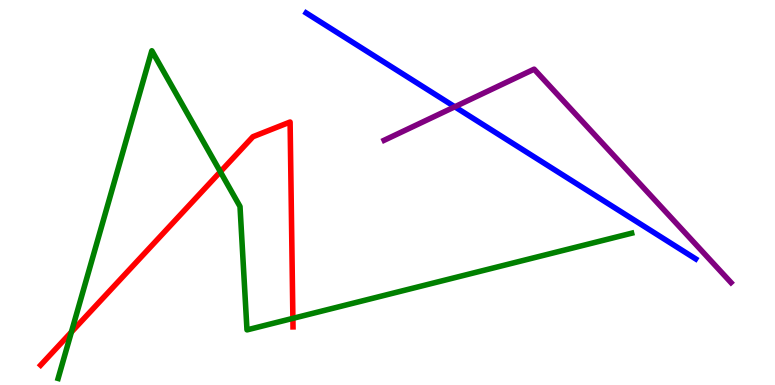[{'lines': ['blue', 'red'], 'intersections': []}, {'lines': ['green', 'red'], 'intersections': [{'x': 0.921, 'y': 1.37}, {'x': 2.84, 'y': 5.54}, {'x': 3.78, 'y': 1.73}]}, {'lines': ['purple', 'red'], 'intersections': []}, {'lines': ['blue', 'green'], 'intersections': []}, {'lines': ['blue', 'purple'], 'intersections': [{'x': 5.87, 'y': 7.23}]}, {'lines': ['green', 'purple'], 'intersections': []}]